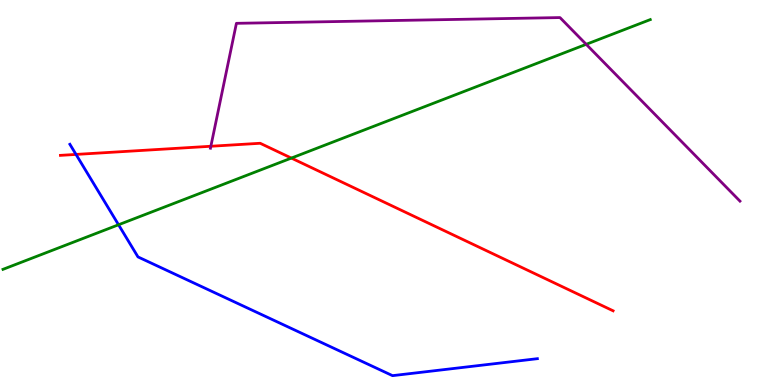[{'lines': ['blue', 'red'], 'intersections': [{'x': 0.981, 'y': 5.99}]}, {'lines': ['green', 'red'], 'intersections': [{'x': 3.76, 'y': 5.89}]}, {'lines': ['purple', 'red'], 'intersections': [{'x': 2.72, 'y': 6.2}]}, {'lines': ['blue', 'green'], 'intersections': [{'x': 1.53, 'y': 4.16}]}, {'lines': ['blue', 'purple'], 'intersections': []}, {'lines': ['green', 'purple'], 'intersections': [{'x': 7.56, 'y': 8.85}]}]